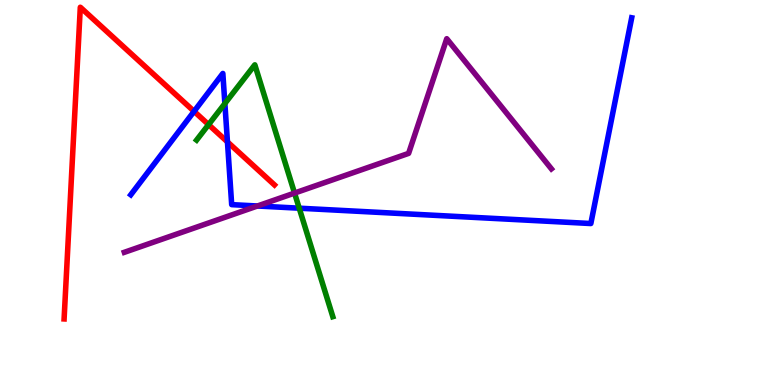[{'lines': ['blue', 'red'], 'intersections': [{'x': 2.5, 'y': 7.11}, {'x': 2.93, 'y': 6.31}]}, {'lines': ['green', 'red'], 'intersections': [{'x': 2.69, 'y': 6.76}]}, {'lines': ['purple', 'red'], 'intersections': []}, {'lines': ['blue', 'green'], 'intersections': [{'x': 2.9, 'y': 7.31}, {'x': 3.86, 'y': 4.59}]}, {'lines': ['blue', 'purple'], 'intersections': [{'x': 3.32, 'y': 4.65}]}, {'lines': ['green', 'purple'], 'intersections': [{'x': 3.8, 'y': 4.99}]}]